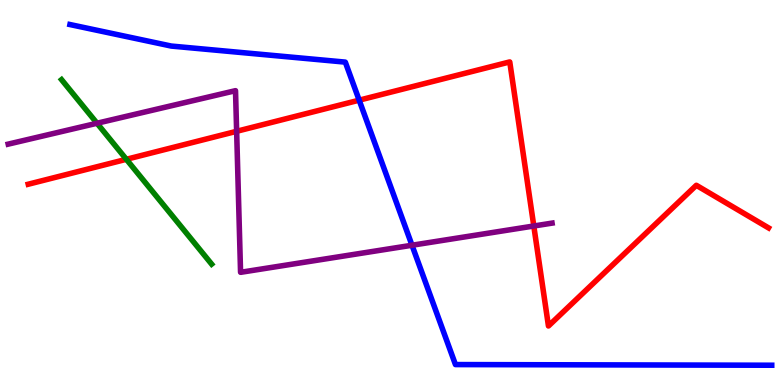[{'lines': ['blue', 'red'], 'intersections': [{'x': 4.63, 'y': 7.4}]}, {'lines': ['green', 'red'], 'intersections': [{'x': 1.63, 'y': 5.86}]}, {'lines': ['purple', 'red'], 'intersections': [{'x': 3.05, 'y': 6.59}, {'x': 6.89, 'y': 4.13}]}, {'lines': ['blue', 'green'], 'intersections': []}, {'lines': ['blue', 'purple'], 'intersections': [{'x': 5.32, 'y': 3.63}]}, {'lines': ['green', 'purple'], 'intersections': [{'x': 1.25, 'y': 6.8}]}]